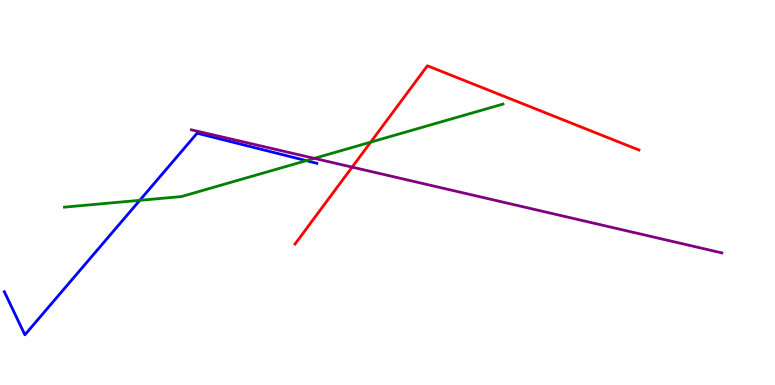[{'lines': ['blue', 'red'], 'intersections': []}, {'lines': ['green', 'red'], 'intersections': [{'x': 4.78, 'y': 6.31}]}, {'lines': ['purple', 'red'], 'intersections': [{'x': 4.54, 'y': 5.66}]}, {'lines': ['blue', 'green'], 'intersections': [{'x': 1.8, 'y': 4.8}, {'x': 3.95, 'y': 5.83}]}, {'lines': ['blue', 'purple'], 'intersections': []}, {'lines': ['green', 'purple'], 'intersections': [{'x': 4.06, 'y': 5.89}]}]